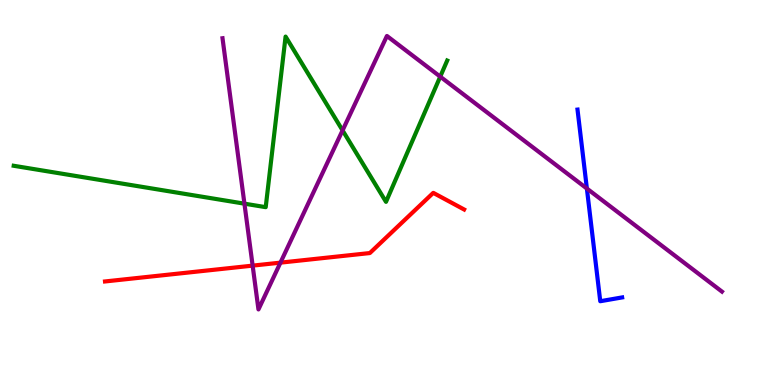[{'lines': ['blue', 'red'], 'intersections': []}, {'lines': ['green', 'red'], 'intersections': []}, {'lines': ['purple', 'red'], 'intersections': [{'x': 3.26, 'y': 3.1}, {'x': 3.62, 'y': 3.18}]}, {'lines': ['blue', 'green'], 'intersections': []}, {'lines': ['blue', 'purple'], 'intersections': [{'x': 7.57, 'y': 5.1}]}, {'lines': ['green', 'purple'], 'intersections': [{'x': 3.15, 'y': 4.71}, {'x': 4.42, 'y': 6.61}, {'x': 5.68, 'y': 8.01}]}]